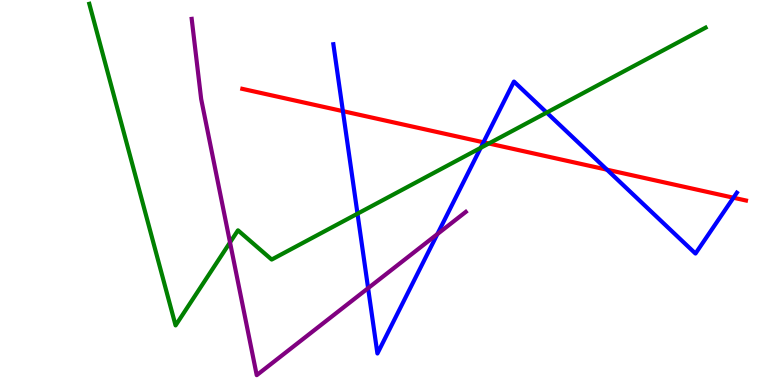[{'lines': ['blue', 'red'], 'intersections': [{'x': 4.42, 'y': 7.11}, {'x': 6.24, 'y': 6.3}, {'x': 7.83, 'y': 5.59}, {'x': 9.46, 'y': 4.86}]}, {'lines': ['green', 'red'], 'intersections': [{'x': 6.31, 'y': 6.27}]}, {'lines': ['purple', 'red'], 'intersections': []}, {'lines': ['blue', 'green'], 'intersections': [{'x': 4.61, 'y': 4.45}, {'x': 6.2, 'y': 6.16}, {'x': 7.05, 'y': 7.08}]}, {'lines': ['blue', 'purple'], 'intersections': [{'x': 4.75, 'y': 2.51}, {'x': 5.64, 'y': 3.92}]}, {'lines': ['green', 'purple'], 'intersections': [{'x': 2.97, 'y': 3.7}]}]